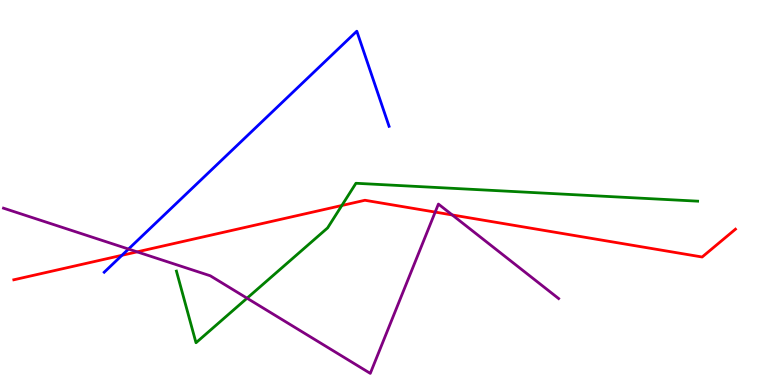[{'lines': ['blue', 'red'], 'intersections': [{'x': 1.57, 'y': 3.37}]}, {'lines': ['green', 'red'], 'intersections': [{'x': 4.41, 'y': 4.66}]}, {'lines': ['purple', 'red'], 'intersections': [{'x': 1.77, 'y': 3.46}, {'x': 5.62, 'y': 4.49}, {'x': 5.84, 'y': 4.42}]}, {'lines': ['blue', 'green'], 'intersections': []}, {'lines': ['blue', 'purple'], 'intersections': [{'x': 1.66, 'y': 3.53}]}, {'lines': ['green', 'purple'], 'intersections': [{'x': 3.19, 'y': 2.25}]}]